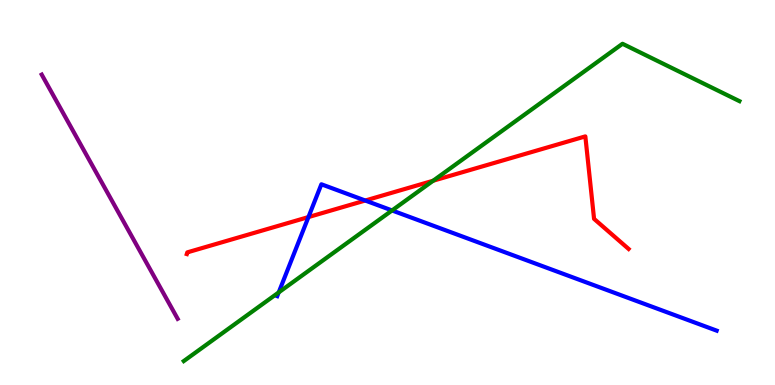[{'lines': ['blue', 'red'], 'intersections': [{'x': 3.98, 'y': 4.36}, {'x': 4.71, 'y': 4.79}]}, {'lines': ['green', 'red'], 'intersections': [{'x': 5.59, 'y': 5.31}]}, {'lines': ['purple', 'red'], 'intersections': []}, {'lines': ['blue', 'green'], 'intersections': [{'x': 3.6, 'y': 2.4}, {'x': 5.06, 'y': 4.53}]}, {'lines': ['blue', 'purple'], 'intersections': []}, {'lines': ['green', 'purple'], 'intersections': []}]